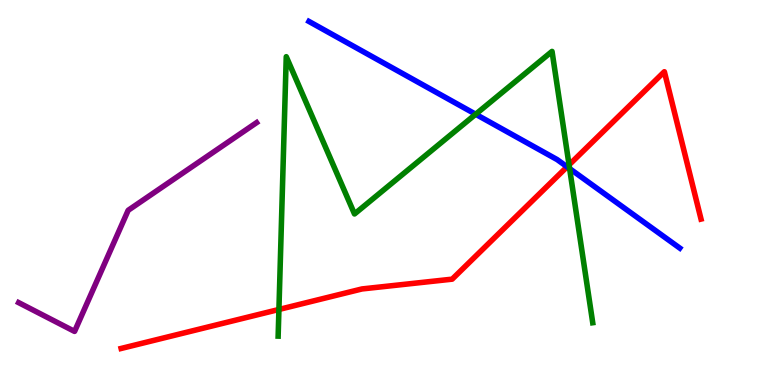[{'lines': ['blue', 'red'], 'intersections': [{'x': 7.32, 'y': 5.67}]}, {'lines': ['green', 'red'], 'intersections': [{'x': 3.6, 'y': 1.96}, {'x': 7.34, 'y': 5.72}]}, {'lines': ['purple', 'red'], 'intersections': []}, {'lines': ['blue', 'green'], 'intersections': [{'x': 6.14, 'y': 7.03}, {'x': 7.35, 'y': 5.62}]}, {'lines': ['blue', 'purple'], 'intersections': []}, {'lines': ['green', 'purple'], 'intersections': []}]